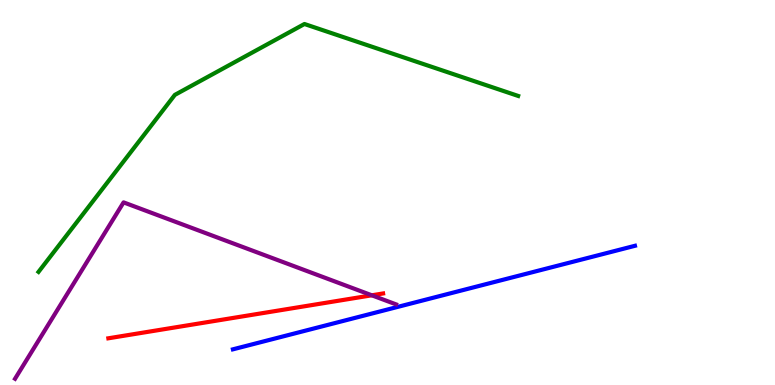[{'lines': ['blue', 'red'], 'intersections': []}, {'lines': ['green', 'red'], 'intersections': []}, {'lines': ['purple', 'red'], 'intersections': [{'x': 4.8, 'y': 2.33}]}, {'lines': ['blue', 'green'], 'intersections': []}, {'lines': ['blue', 'purple'], 'intersections': []}, {'lines': ['green', 'purple'], 'intersections': []}]